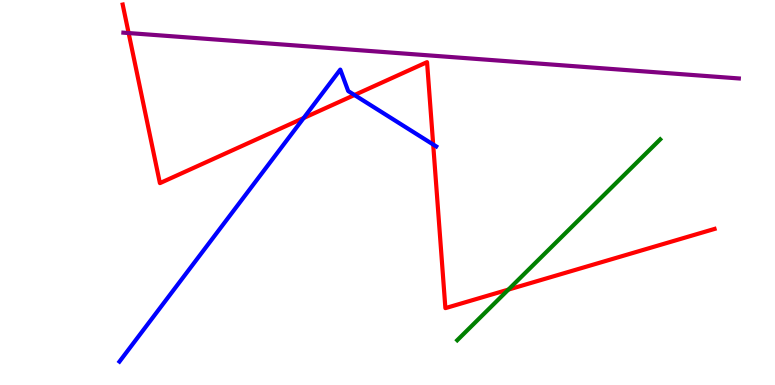[{'lines': ['blue', 'red'], 'intersections': [{'x': 3.92, 'y': 6.93}, {'x': 4.57, 'y': 7.53}, {'x': 5.59, 'y': 6.25}]}, {'lines': ['green', 'red'], 'intersections': [{'x': 6.56, 'y': 2.48}]}, {'lines': ['purple', 'red'], 'intersections': [{'x': 1.66, 'y': 9.14}]}, {'lines': ['blue', 'green'], 'intersections': []}, {'lines': ['blue', 'purple'], 'intersections': []}, {'lines': ['green', 'purple'], 'intersections': []}]